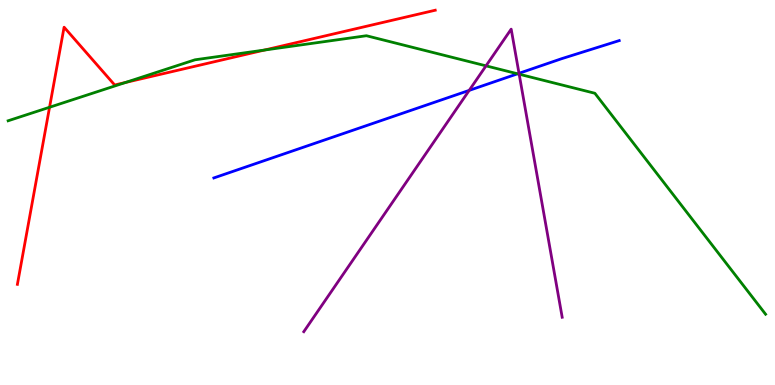[{'lines': ['blue', 'red'], 'intersections': []}, {'lines': ['green', 'red'], 'intersections': [{'x': 0.639, 'y': 7.21}, {'x': 1.62, 'y': 7.86}, {'x': 3.41, 'y': 8.7}]}, {'lines': ['purple', 'red'], 'intersections': []}, {'lines': ['blue', 'green'], 'intersections': [{'x': 6.68, 'y': 8.08}]}, {'lines': ['blue', 'purple'], 'intersections': [{'x': 6.05, 'y': 7.65}, {'x': 6.7, 'y': 8.1}]}, {'lines': ['green', 'purple'], 'intersections': [{'x': 6.27, 'y': 8.29}, {'x': 6.7, 'y': 8.07}]}]